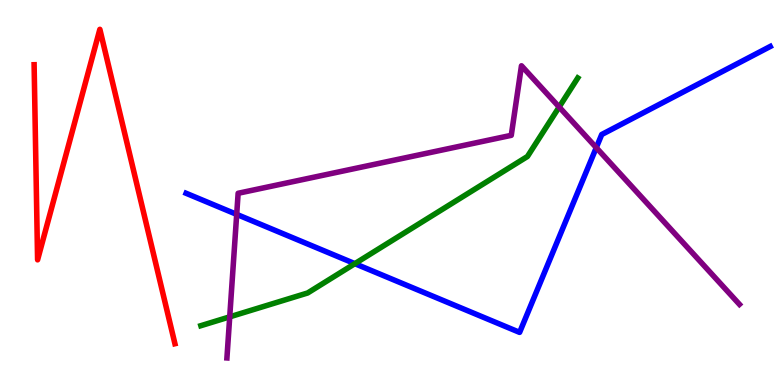[{'lines': ['blue', 'red'], 'intersections': []}, {'lines': ['green', 'red'], 'intersections': []}, {'lines': ['purple', 'red'], 'intersections': []}, {'lines': ['blue', 'green'], 'intersections': [{'x': 4.58, 'y': 3.15}]}, {'lines': ['blue', 'purple'], 'intersections': [{'x': 3.05, 'y': 4.43}, {'x': 7.69, 'y': 6.16}]}, {'lines': ['green', 'purple'], 'intersections': [{'x': 2.96, 'y': 1.77}, {'x': 7.21, 'y': 7.22}]}]